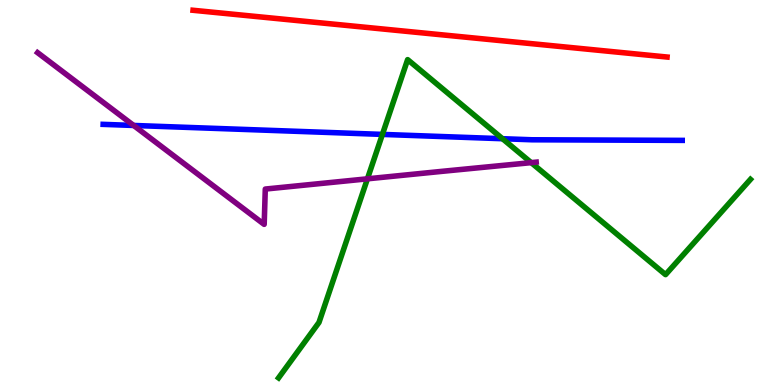[{'lines': ['blue', 'red'], 'intersections': []}, {'lines': ['green', 'red'], 'intersections': []}, {'lines': ['purple', 'red'], 'intersections': []}, {'lines': ['blue', 'green'], 'intersections': [{'x': 4.93, 'y': 6.51}, {'x': 6.48, 'y': 6.4}]}, {'lines': ['blue', 'purple'], 'intersections': [{'x': 1.72, 'y': 6.74}]}, {'lines': ['green', 'purple'], 'intersections': [{'x': 4.74, 'y': 5.36}, {'x': 6.85, 'y': 5.78}]}]